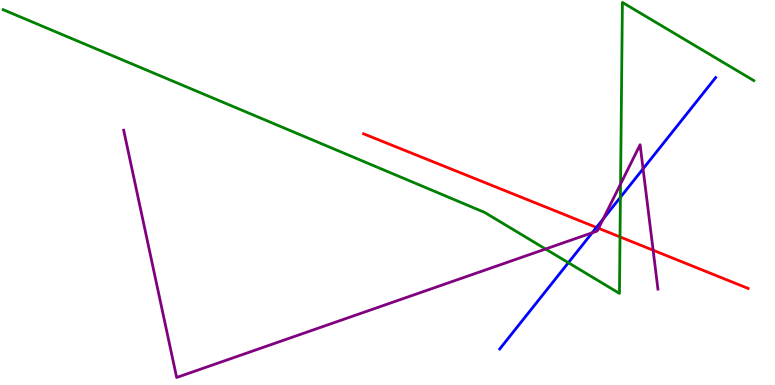[{'lines': ['blue', 'red'], 'intersections': [{'x': 7.7, 'y': 4.09}]}, {'lines': ['green', 'red'], 'intersections': [{'x': 8.0, 'y': 3.85}]}, {'lines': ['purple', 'red'], 'intersections': [{'x': 7.72, 'y': 4.07}, {'x': 8.43, 'y': 3.5}]}, {'lines': ['blue', 'green'], 'intersections': [{'x': 7.33, 'y': 3.18}, {'x': 8.01, 'y': 4.88}]}, {'lines': ['blue', 'purple'], 'intersections': [{'x': 7.64, 'y': 3.95}, {'x': 7.78, 'y': 4.31}, {'x': 8.3, 'y': 5.62}]}, {'lines': ['green', 'purple'], 'intersections': [{'x': 7.04, 'y': 3.53}, {'x': 8.01, 'y': 5.22}]}]